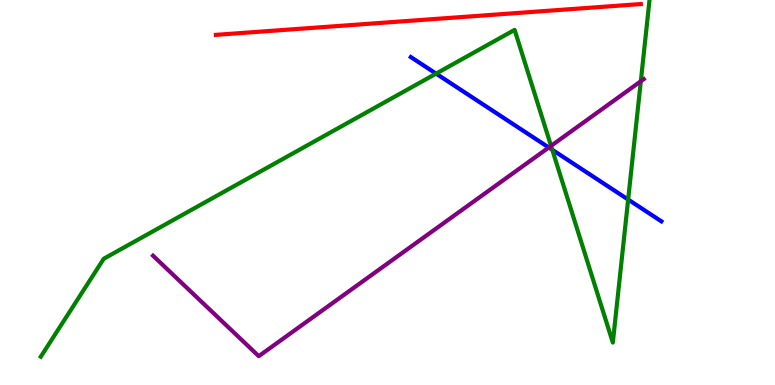[{'lines': ['blue', 'red'], 'intersections': []}, {'lines': ['green', 'red'], 'intersections': []}, {'lines': ['purple', 'red'], 'intersections': []}, {'lines': ['blue', 'green'], 'intersections': [{'x': 5.63, 'y': 8.09}, {'x': 7.13, 'y': 6.11}, {'x': 8.11, 'y': 4.82}]}, {'lines': ['blue', 'purple'], 'intersections': [{'x': 7.08, 'y': 6.17}]}, {'lines': ['green', 'purple'], 'intersections': [{'x': 7.11, 'y': 6.21}, {'x': 8.27, 'y': 7.89}]}]